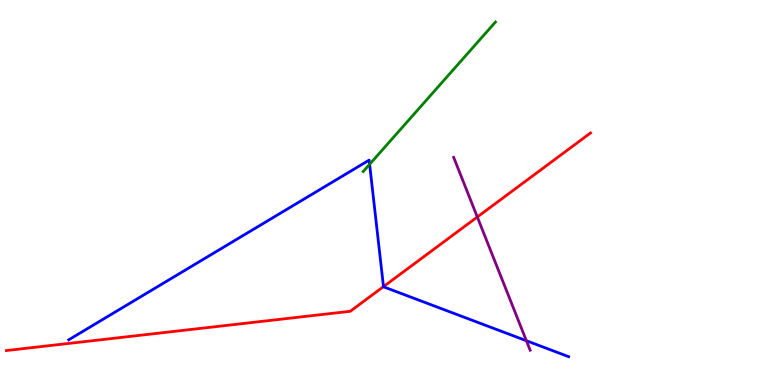[{'lines': ['blue', 'red'], 'intersections': [{'x': 4.95, 'y': 2.56}]}, {'lines': ['green', 'red'], 'intersections': []}, {'lines': ['purple', 'red'], 'intersections': [{'x': 6.16, 'y': 4.36}]}, {'lines': ['blue', 'green'], 'intersections': [{'x': 4.77, 'y': 5.73}]}, {'lines': ['blue', 'purple'], 'intersections': [{'x': 6.79, 'y': 1.15}]}, {'lines': ['green', 'purple'], 'intersections': []}]